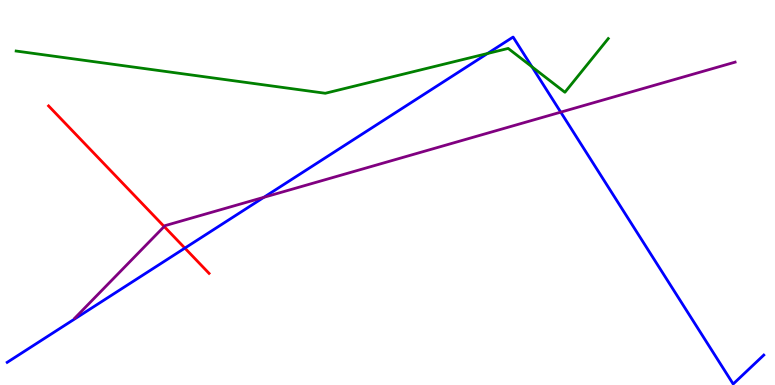[{'lines': ['blue', 'red'], 'intersections': [{'x': 2.39, 'y': 3.56}]}, {'lines': ['green', 'red'], 'intersections': []}, {'lines': ['purple', 'red'], 'intersections': [{'x': 2.12, 'y': 4.12}]}, {'lines': ['blue', 'green'], 'intersections': [{'x': 6.29, 'y': 8.61}, {'x': 6.86, 'y': 8.26}]}, {'lines': ['blue', 'purple'], 'intersections': [{'x': 3.4, 'y': 4.88}, {'x': 7.24, 'y': 7.09}]}, {'lines': ['green', 'purple'], 'intersections': []}]